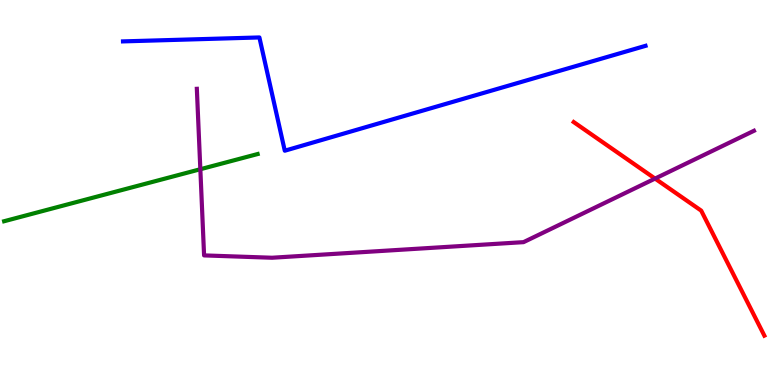[{'lines': ['blue', 'red'], 'intersections': []}, {'lines': ['green', 'red'], 'intersections': []}, {'lines': ['purple', 'red'], 'intersections': [{'x': 8.45, 'y': 5.36}]}, {'lines': ['blue', 'green'], 'intersections': []}, {'lines': ['blue', 'purple'], 'intersections': []}, {'lines': ['green', 'purple'], 'intersections': [{'x': 2.59, 'y': 5.6}]}]